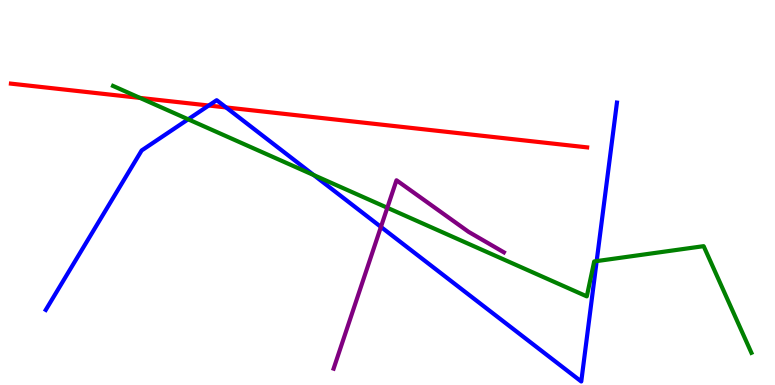[{'lines': ['blue', 'red'], 'intersections': [{'x': 2.69, 'y': 7.26}, {'x': 2.92, 'y': 7.21}]}, {'lines': ['green', 'red'], 'intersections': [{'x': 1.81, 'y': 7.46}]}, {'lines': ['purple', 'red'], 'intersections': []}, {'lines': ['blue', 'green'], 'intersections': [{'x': 2.43, 'y': 6.9}, {'x': 4.05, 'y': 5.45}, {'x': 7.7, 'y': 3.22}]}, {'lines': ['blue', 'purple'], 'intersections': [{'x': 4.92, 'y': 4.11}]}, {'lines': ['green', 'purple'], 'intersections': [{'x': 5.0, 'y': 4.6}]}]